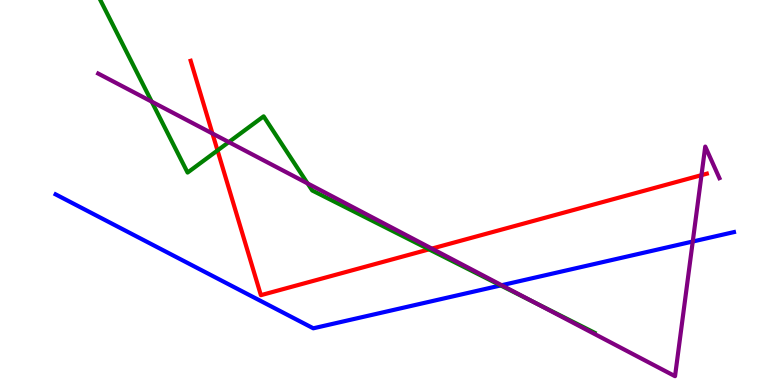[{'lines': ['blue', 'red'], 'intersections': []}, {'lines': ['green', 'red'], 'intersections': [{'x': 2.81, 'y': 6.09}, {'x': 5.54, 'y': 3.52}]}, {'lines': ['purple', 'red'], 'intersections': [{'x': 2.74, 'y': 6.53}, {'x': 5.57, 'y': 3.54}, {'x': 9.05, 'y': 5.45}]}, {'lines': ['blue', 'green'], 'intersections': [{'x': 6.46, 'y': 2.59}]}, {'lines': ['blue', 'purple'], 'intersections': [{'x': 6.47, 'y': 2.59}, {'x': 8.94, 'y': 3.73}]}, {'lines': ['green', 'purple'], 'intersections': [{'x': 1.96, 'y': 7.36}, {'x': 2.95, 'y': 6.31}, {'x': 3.97, 'y': 5.24}, {'x': 6.9, 'y': 2.14}]}]